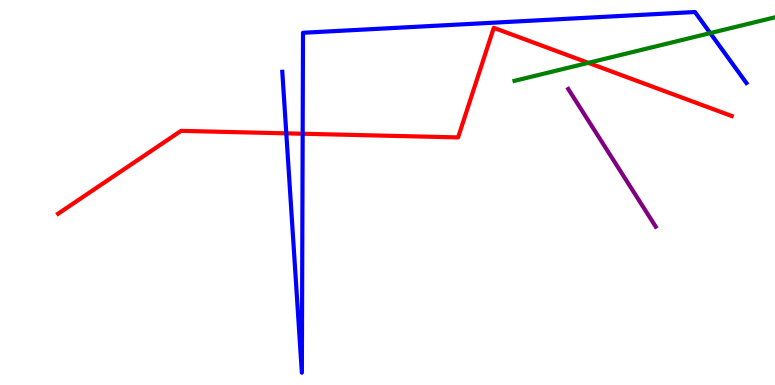[{'lines': ['blue', 'red'], 'intersections': [{'x': 3.69, 'y': 6.54}, {'x': 3.91, 'y': 6.53}]}, {'lines': ['green', 'red'], 'intersections': [{'x': 7.59, 'y': 8.37}]}, {'lines': ['purple', 'red'], 'intersections': []}, {'lines': ['blue', 'green'], 'intersections': [{'x': 9.16, 'y': 9.14}]}, {'lines': ['blue', 'purple'], 'intersections': []}, {'lines': ['green', 'purple'], 'intersections': []}]